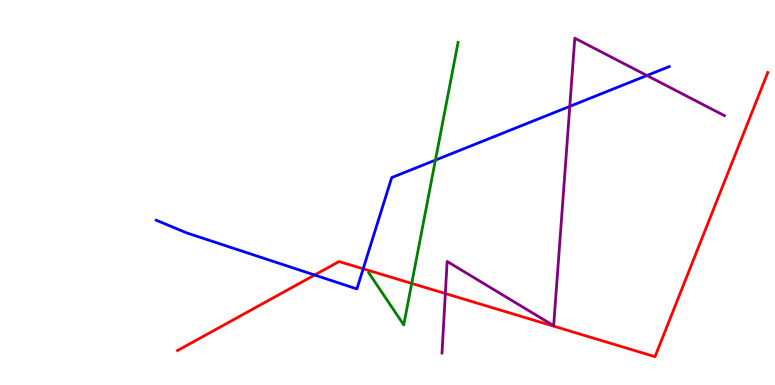[{'lines': ['blue', 'red'], 'intersections': [{'x': 4.06, 'y': 2.86}, {'x': 4.69, 'y': 3.02}]}, {'lines': ['green', 'red'], 'intersections': [{'x': 5.31, 'y': 2.64}]}, {'lines': ['purple', 'red'], 'intersections': [{'x': 5.75, 'y': 2.38}]}, {'lines': ['blue', 'green'], 'intersections': [{'x': 5.62, 'y': 5.84}]}, {'lines': ['blue', 'purple'], 'intersections': [{'x': 7.35, 'y': 7.24}, {'x': 8.35, 'y': 8.04}]}, {'lines': ['green', 'purple'], 'intersections': []}]